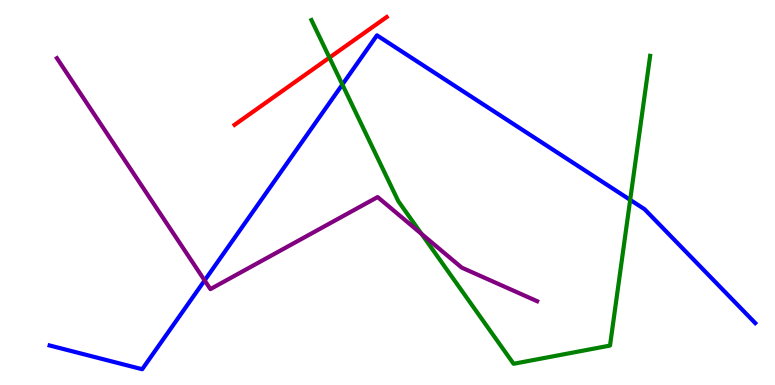[{'lines': ['blue', 'red'], 'intersections': []}, {'lines': ['green', 'red'], 'intersections': [{'x': 4.25, 'y': 8.5}]}, {'lines': ['purple', 'red'], 'intersections': []}, {'lines': ['blue', 'green'], 'intersections': [{'x': 4.42, 'y': 7.8}, {'x': 8.13, 'y': 4.81}]}, {'lines': ['blue', 'purple'], 'intersections': [{'x': 2.64, 'y': 2.72}]}, {'lines': ['green', 'purple'], 'intersections': [{'x': 5.44, 'y': 3.93}]}]